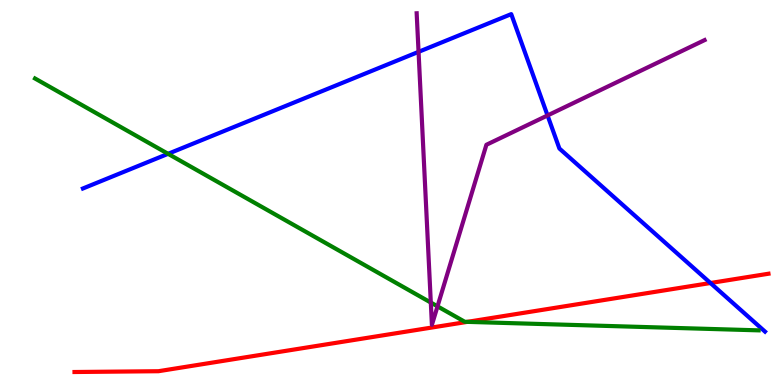[{'lines': ['blue', 'red'], 'intersections': [{'x': 9.17, 'y': 2.65}]}, {'lines': ['green', 'red'], 'intersections': [{'x': 6.03, 'y': 1.64}]}, {'lines': ['purple', 'red'], 'intersections': []}, {'lines': ['blue', 'green'], 'intersections': [{'x': 2.17, 'y': 6.0}]}, {'lines': ['blue', 'purple'], 'intersections': [{'x': 5.4, 'y': 8.65}, {'x': 7.07, 'y': 7.0}]}, {'lines': ['green', 'purple'], 'intersections': [{'x': 5.56, 'y': 2.14}, {'x': 5.65, 'y': 2.04}]}]